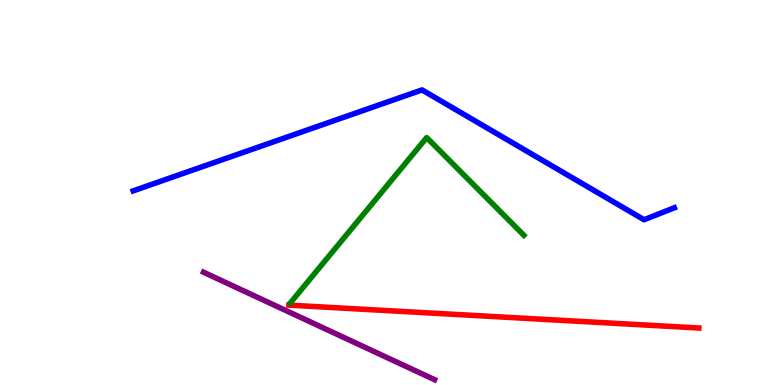[{'lines': ['blue', 'red'], 'intersections': []}, {'lines': ['green', 'red'], 'intersections': []}, {'lines': ['purple', 'red'], 'intersections': []}, {'lines': ['blue', 'green'], 'intersections': []}, {'lines': ['blue', 'purple'], 'intersections': []}, {'lines': ['green', 'purple'], 'intersections': []}]